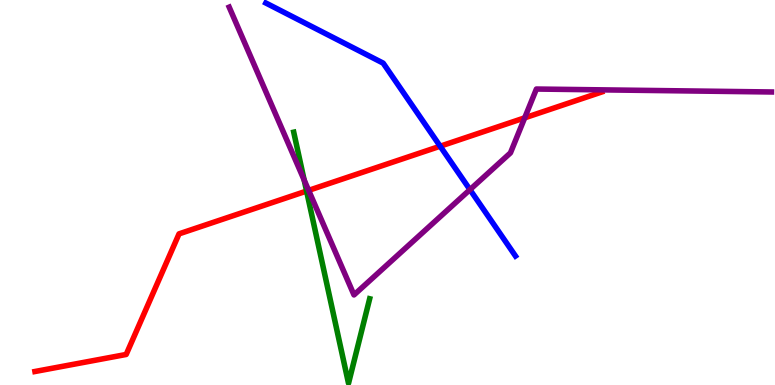[{'lines': ['blue', 'red'], 'intersections': [{'x': 5.68, 'y': 6.2}]}, {'lines': ['green', 'red'], 'intersections': [{'x': 3.96, 'y': 5.04}]}, {'lines': ['purple', 'red'], 'intersections': [{'x': 3.98, 'y': 5.06}, {'x': 6.77, 'y': 6.94}]}, {'lines': ['blue', 'green'], 'intersections': []}, {'lines': ['blue', 'purple'], 'intersections': [{'x': 6.06, 'y': 5.07}]}, {'lines': ['green', 'purple'], 'intersections': [{'x': 3.92, 'y': 5.32}]}]